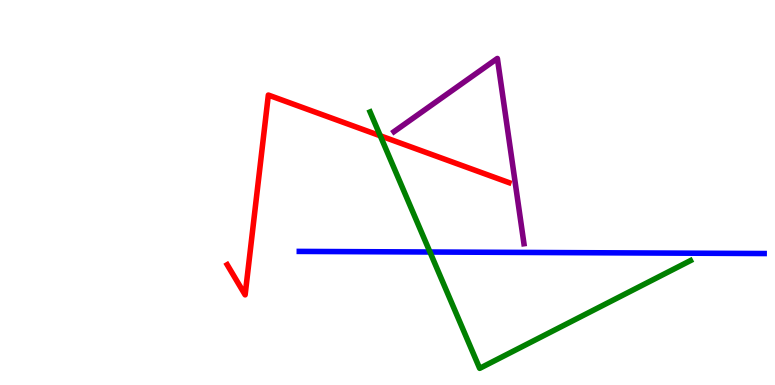[{'lines': ['blue', 'red'], 'intersections': []}, {'lines': ['green', 'red'], 'intersections': [{'x': 4.91, 'y': 6.47}]}, {'lines': ['purple', 'red'], 'intersections': []}, {'lines': ['blue', 'green'], 'intersections': [{'x': 5.55, 'y': 3.45}]}, {'lines': ['blue', 'purple'], 'intersections': []}, {'lines': ['green', 'purple'], 'intersections': []}]